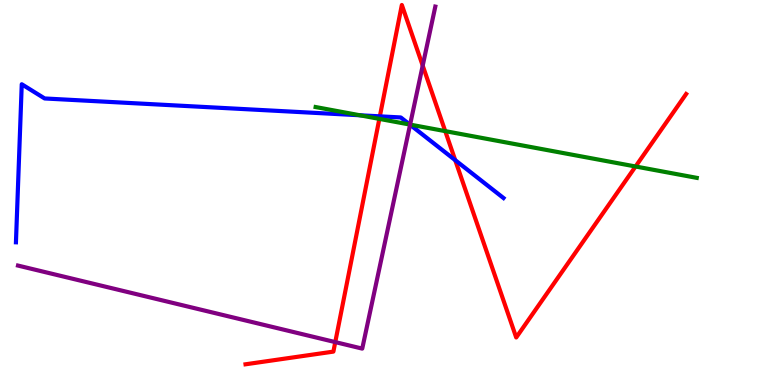[{'lines': ['blue', 'red'], 'intersections': [{'x': 4.9, 'y': 6.98}, {'x': 5.87, 'y': 5.84}]}, {'lines': ['green', 'red'], 'intersections': [{'x': 4.89, 'y': 6.91}, {'x': 5.74, 'y': 6.59}, {'x': 8.2, 'y': 5.68}]}, {'lines': ['purple', 'red'], 'intersections': [{'x': 4.33, 'y': 1.11}, {'x': 5.45, 'y': 8.3}]}, {'lines': ['blue', 'green'], 'intersections': [{'x': 4.64, 'y': 7.01}, {'x': 5.29, 'y': 6.77}]}, {'lines': ['blue', 'purple'], 'intersections': [{'x': 5.29, 'y': 6.76}]}, {'lines': ['green', 'purple'], 'intersections': [{'x': 5.29, 'y': 6.76}]}]